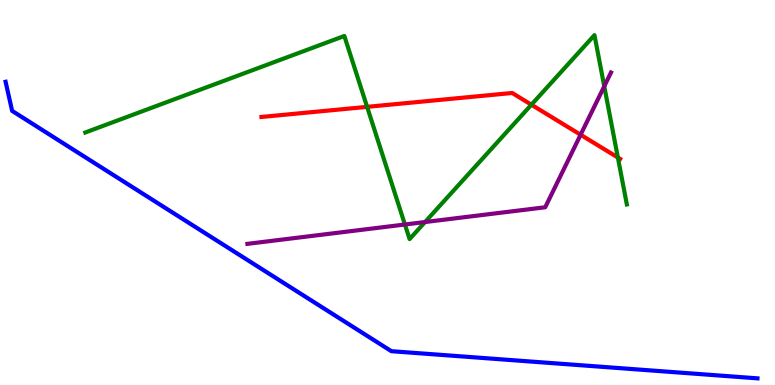[{'lines': ['blue', 'red'], 'intersections': []}, {'lines': ['green', 'red'], 'intersections': [{'x': 4.74, 'y': 7.22}, {'x': 6.86, 'y': 7.28}, {'x': 7.97, 'y': 5.91}]}, {'lines': ['purple', 'red'], 'intersections': [{'x': 7.49, 'y': 6.5}]}, {'lines': ['blue', 'green'], 'intersections': []}, {'lines': ['blue', 'purple'], 'intersections': []}, {'lines': ['green', 'purple'], 'intersections': [{'x': 5.22, 'y': 4.17}, {'x': 5.48, 'y': 4.23}, {'x': 7.8, 'y': 7.76}]}]